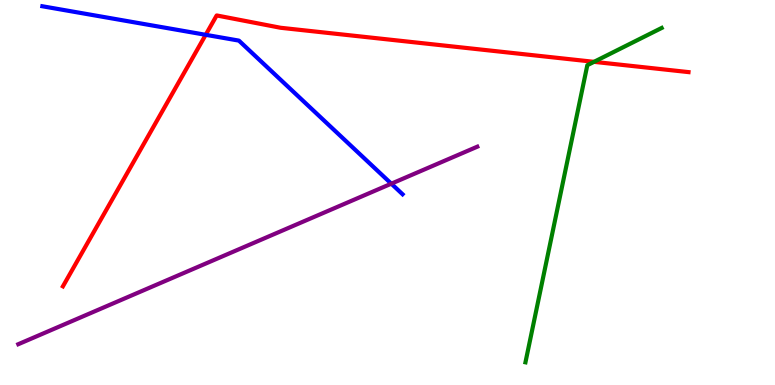[{'lines': ['blue', 'red'], 'intersections': [{'x': 2.65, 'y': 9.1}]}, {'lines': ['green', 'red'], 'intersections': [{'x': 7.66, 'y': 8.39}]}, {'lines': ['purple', 'red'], 'intersections': []}, {'lines': ['blue', 'green'], 'intersections': []}, {'lines': ['blue', 'purple'], 'intersections': [{'x': 5.05, 'y': 5.23}]}, {'lines': ['green', 'purple'], 'intersections': []}]